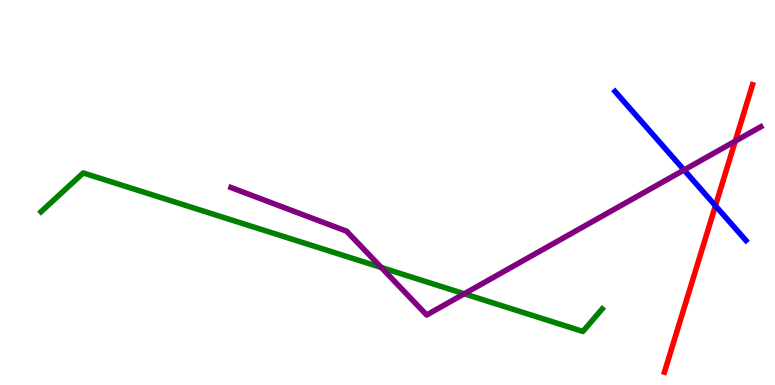[{'lines': ['blue', 'red'], 'intersections': [{'x': 9.23, 'y': 4.66}]}, {'lines': ['green', 'red'], 'intersections': []}, {'lines': ['purple', 'red'], 'intersections': [{'x': 9.49, 'y': 6.33}]}, {'lines': ['blue', 'green'], 'intersections': []}, {'lines': ['blue', 'purple'], 'intersections': [{'x': 8.83, 'y': 5.58}]}, {'lines': ['green', 'purple'], 'intersections': [{'x': 4.92, 'y': 3.05}, {'x': 5.99, 'y': 2.37}]}]